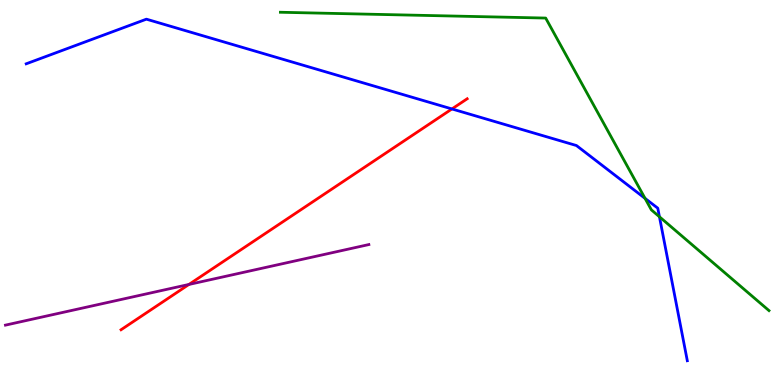[{'lines': ['blue', 'red'], 'intersections': [{'x': 5.83, 'y': 7.17}]}, {'lines': ['green', 'red'], 'intersections': []}, {'lines': ['purple', 'red'], 'intersections': [{'x': 2.44, 'y': 2.61}]}, {'lines': ['blue', 'green'], 'intersections': [{'x': 8.32, 'y': 4.85}, {'x': 8.51, 'y': 4.37}]}, {'lines': ['blue', 'purple'], 'intersections': []}, {'lines': ['green', 'purple'], 'intersections': []}]